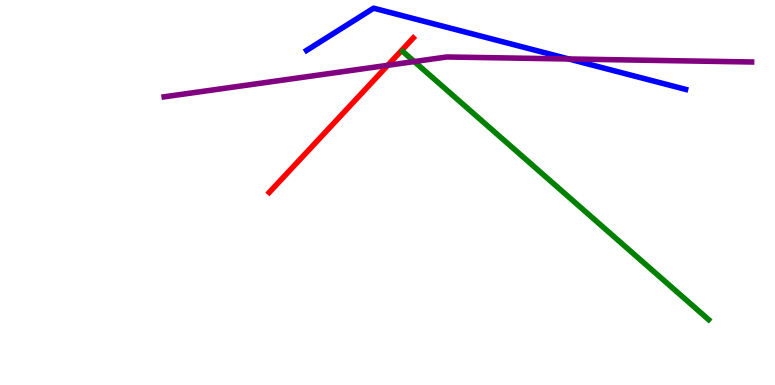[{'lines': ['blue', 'red'], 'intersections': []}, {'lines': ['green', 'red'], 'intersections': []}, {'lines': ['purple', 'red'], 'intersections': [{'x': 5.0, 'y': 8.3}]}, {'lines': ['blue', 'green'], 'intersections': []}, {'lines': ['blue', 'purple'], 'intersections': [{'x': 7.34, 'y': 8.47}]}, {'lines': ['green', 'purple'], 'intersections': [{'x': 5.35, 'y': 8.4}]}]